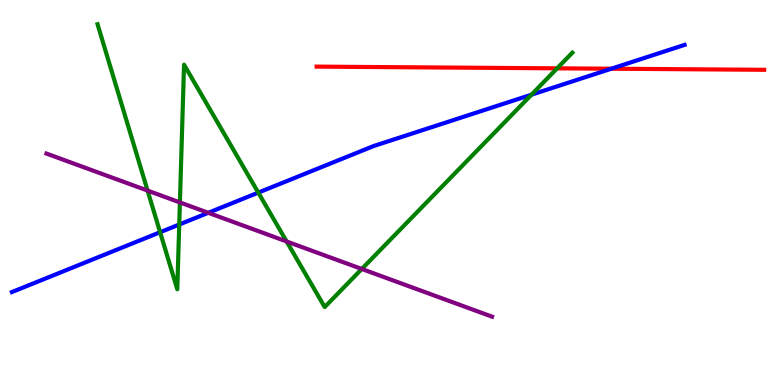[{'lines': ['blue', 'red'], 'intersections': [{'x': 7.89, 'y': 8.22}]}, {'lines': ['green', 'red'], 'intersections': [{'x': 7.19, 'y': 8.23}]}, {'lines': ['purple', 'red'], 'intersections': []}, {'lines': ['blue', 'green'], 'intersections': [{'x': 2.07, 'y': 3.97}, {'x': 2.31, 'y': 4.17}, {'x': 3.33, 'y': 5.0}, {'x': 6.86, 'y': 7.54}]}, {'lines': ['blue', 'purple'], 'intersections': [{'x': 2.69, 'y': 4.47}]}, {'lines': ['green', 'purple'], 'intersections': [{'x': 1.9, 'y': 5.05}, {'x': 2.32, 'y': 4.74}, {'x': 3.7, 'y': 3.73}, {'x': 4.67, 'y': 3.01}]}]